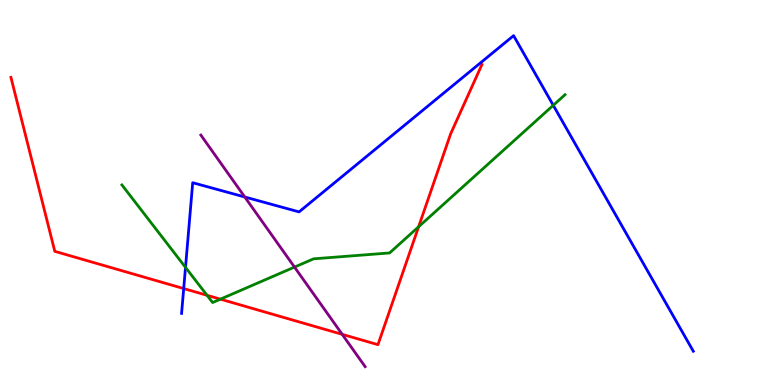[{'lines': ['blue', 'red'], 'intersections': [{'x': 2.37, 'y': 2.5}]}, {'lines': ['green', 'red'], 'intersections': [{'x': 2.67, 'y': 2.33}, {'x': 2.84, 'y': 2.23}, {'x': 5.4, 'y': 4.11}]}, {'lines': ['purple', 'red'], 'intersections': [{'x': 4.42, 'y': 1.32}]}, {'lines': ['blue', 'green'], 'intersections': [{'x': 2.39, 'y': 3.06}, {'x': 7.14, 'y': 7.26}]}, {'lines': ['blue', 'purple'], 'intersections': [{'x': 3.16, 'y': 4.88}]}, {'lines': ['green', 'purple'], 'intersections': [{'x': 3.8, 'y': 3.06}]}]